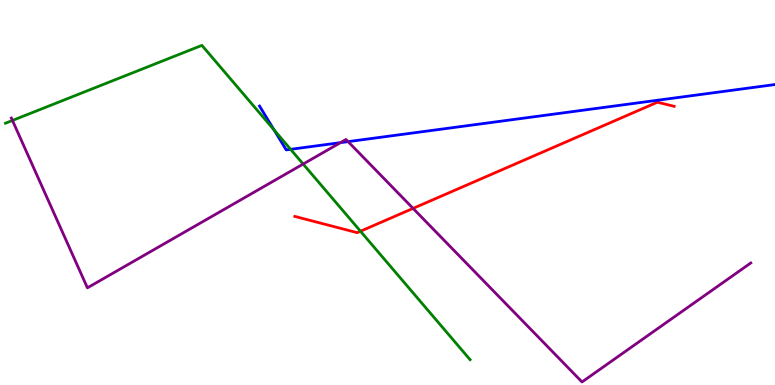[{'lines': ['blue', 'red'], 'intersections': []}, {'lines': ['green', 'red'], 'intersections': [{'x': 4.65, 'y': 3.99}]}, {'lines': ['purple', 'red'], 'intersections': [{'x': 5.33, 'y': 4.59}]}, {'lines': ['blue', 'green'], 'intersections': [{'x': 3.54, 'y': 6.62}, {'x': 3.75, 'y': 6.12}]}, {'lines': ['blue', 'purple'], 'intersections': [{'x': 4.39, 'y': 6.29}, {'x': 4.49, 'y': 6.32}]}, {'lines': ['green', 'purple'], 'intersections': [{'x': 0.161, 'y': 6.87}, {'x': 3.91, 'y': 5.74}]}]